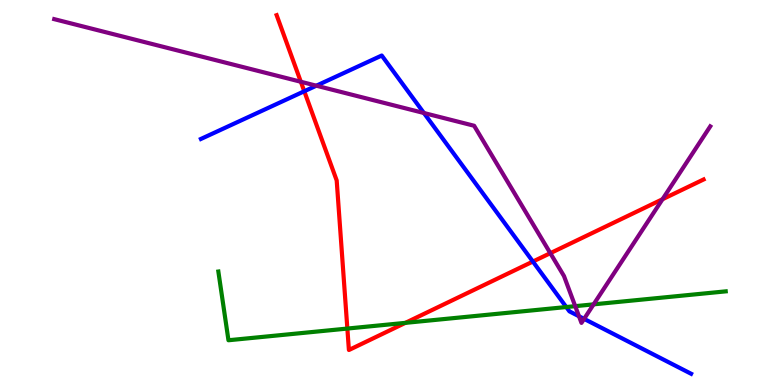[{'lines': ['blue', 'red'], 'intersections': [{'x': 3.93, 'y': 7.63}, {'x': 6.88, 'y': 3.21}]}, {'lines': ['green', 'red'], 'intersections': [{'x': 4.48, 'y': 1.47}, {'x': 5.23, 'y': 1.61}]}, {'lines': ['purple', 'red'], 'intersections': [{'x': 3.88, 'y': 7.88}, {'x': 7.1, 'y': 3.42}, {'x': 8.55, 'y': 4.83}]}, {'lines': ['blue', 'green'], 'intersections': [{'x': 7.31, 'y': 2.02}]}, {'lines': ['blue', 'purple'], 'intersections': [{'x': 4.08, 'y': 7.77}, {'x': 5.47, 'y': 7.06}, {'x': 7.47, 'y': 1.79}, {'x': 7.54, 'y': 1.72}]}, {'lines': ['green', 'purple'], 'intersections': [{'x': 7.42, 'y': 2.05}, {'x': 7.66, 'y': 2.09}]}]